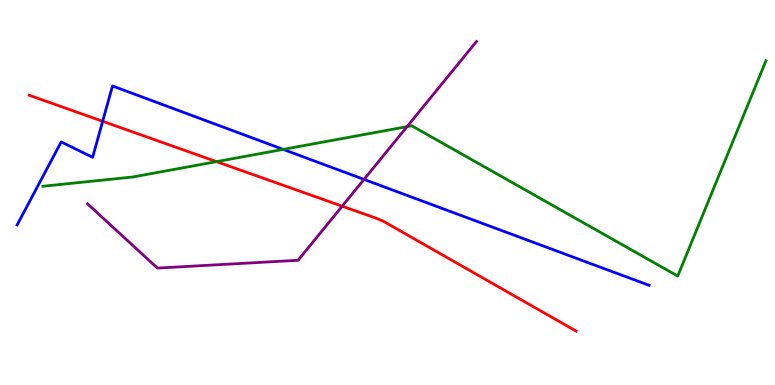[{'lines': ['blue', 'red'], 'intersections': [{'x': 1.32, 'y': 6.85}]}, {'lines': ['green', 'red'], 'intersections': [{'x': 2.79, 'y': 5.8}]}, {'lines': ['purple', 'red'], 'intersections': [{'x': 4.42, 'y': 4.64}]}, {'lines': ['blue', 'green'], 'intersections': [{'x': 3.65, 'y': 6.12}]}, {'lines': ['blue', 'purple'], 'intersections': [{'x': 4.7, 'y': 5.34}]}, {'lines': ['green', 'purple'], 'intersections': [{'x': 5.25, 'y': 6.71}]}]